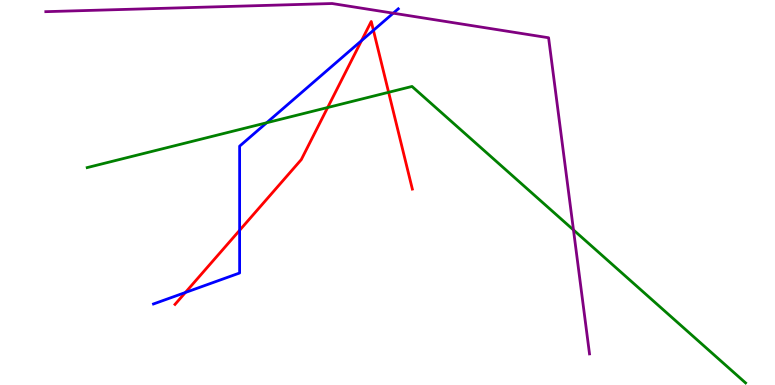[{'lines': ['blue', 'red'], 'intersections': [{'x': 2.39, 'y': 2.4}, {'x': 3.09, 'y': 4.02}, {'x': 4.67, 'y': 8.94}, {'x': 4.82, 'y': 9.21}]}, {'lines': ['green', 'red'], 'intersections': [{'x': 4.23, 'y': 7.21}, {'x': 5.01, 'y': 7.6}]}, {'lines': ['purple', 'red'], 'intersections': []}, {'lines': ['blue', 'green'], 'intersections': [{'x': 3.44, 'y': 6.81}]}, {'lines': ['blue', 'purple'], 'intersections': [{'x': 5.07, 'y': 9.66}]}, {'lines': ['green', 'purple'], 'intersections': [{'x': 7.4, 'y': 4.03}]}]